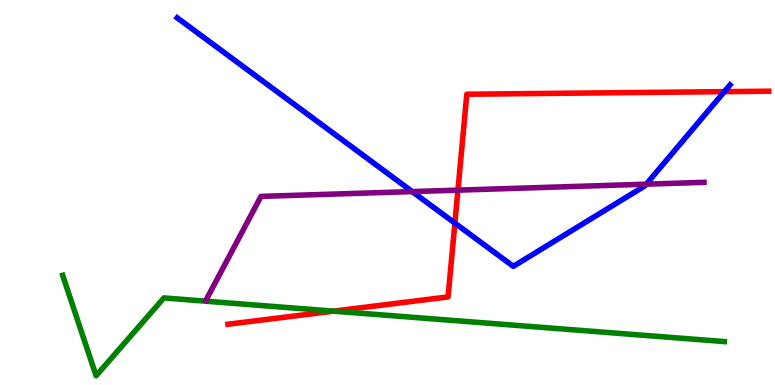[{'lines': ['blue', 'red'], 'intersections': [{'x': 5.87, 'y': 4.2}, {'x': 9.35, 'y': 7.62}]}, {'lines': ['green', 'red'], 'intersections': [{'x': 4.3, 'y': 1.92}]}, {'lines': ['purple', 'red'], 'intersections': [{'x': 5.91, 'y': 5.06}]}, {'lines': ['blue', 'green'], 'intersections': []}, {'lines': ['blue', 'purple'], 'intersections': [{'x': 5.32, 'y': 5.02}, {'x': 8.34, 'y': 5.22}]}, {'lines': ['green', 'purple'], 'intersections': []}]